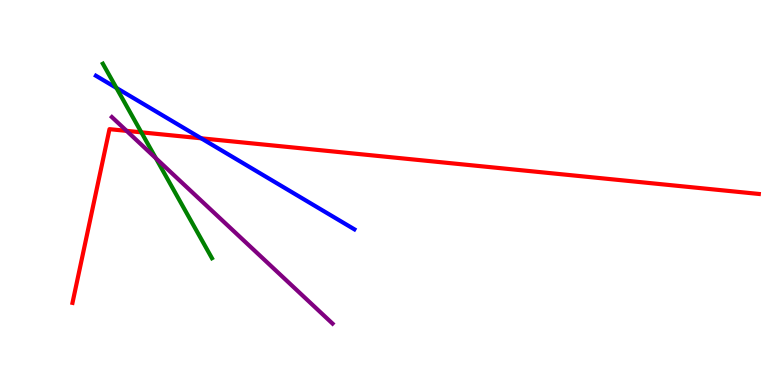[{'lines': ['blue', 'red'], 'intersections': [{'x': 2.6, 'y': 6.41}]}, {'lines': ['green', 'red'], 'intersections': [{'x': 1.82, 'y': 6.56}]}, {'lines': ['purple', 'red'], 'intersections': [{'x': 1.63, 'y': 6.6}]}, {'lines': ['blue', 'green'], 'intersections': [{'x': 1.5, 'y': 7.72}]}, {'lines': ['blue', 'purple'], 'intersections': []}, {'lines': ['green', 'purple'], 'intersections': [{'x': 2.01, 'y': 5.89}]}]